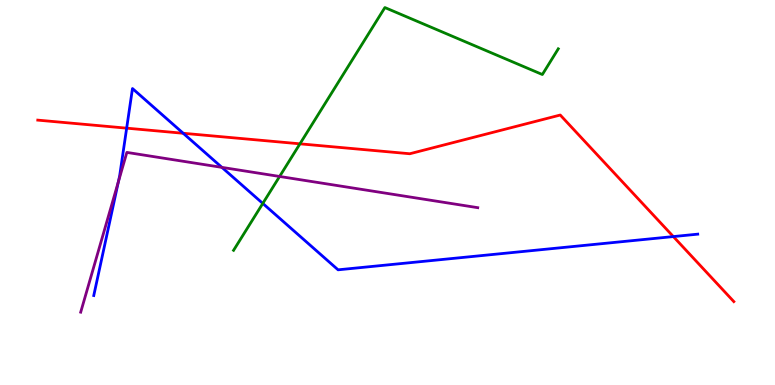[{'lines': ['blue', 'red'], 'intersections': [{'x': 1.63, 'y': 6.67}, {'x': 2.36, 'y': 6.54}, {'x': 8.69, 'y': 3.86}]}, {'lines': ['green', 'red'], 'intersections': [{'x': 3.87, 'y': 6.26}]}, {'lines': ['purple', 'red'], 'intersections': []}, {'lines': ['blue', 'green'], 'intersections': [{'x': 3.39, 'y': 4.72}]}, {'lines': ['blue', 'purple'], 'intersections': [{'x': 1.53, 'y': 5.28}, {'x': 2.86, 'y': 5.65}]}, {'lines': ['green', 'purple'], 'intersections': [{'x': 3.61, 'y': 5.42}]}]